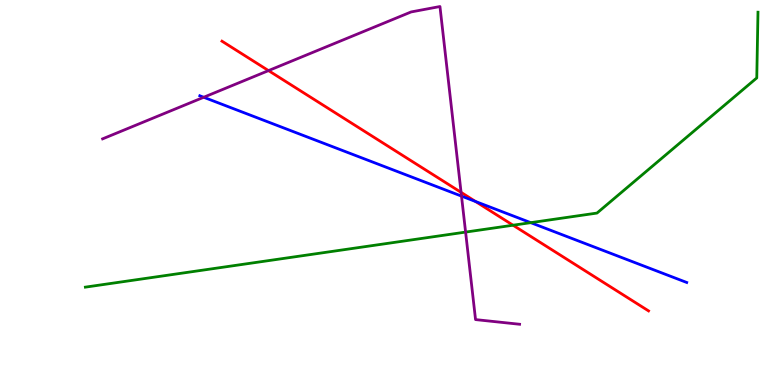[{'lines': ['blue', 'red'], 'intersections': [{'x': 6.14, 'y': 4.77}]}, {'lines': ['green', 'red'], 'intersections': [{'x': 6.62, 'y': 4.15}]}, {'lines': ['purple', 'red'], 'intersections': [{'x': 3.46, 'y': 8.17}, {'x': 5.95, 'y': 5.0}]}, {'lines': ['blue', 'green'], 'intersections': [{'x': 6.85, 'y': 4.22}]}, {'lines': ['blue', 'purple'], 'intersections': [{'x': 2.63, 'y': 7.47}, {'x': 5.95, 'y': 4.91}]}, {'lines': ['green', 'purple'], 'intersections': [{'x': 6.01, 'y': 3.97}]}]